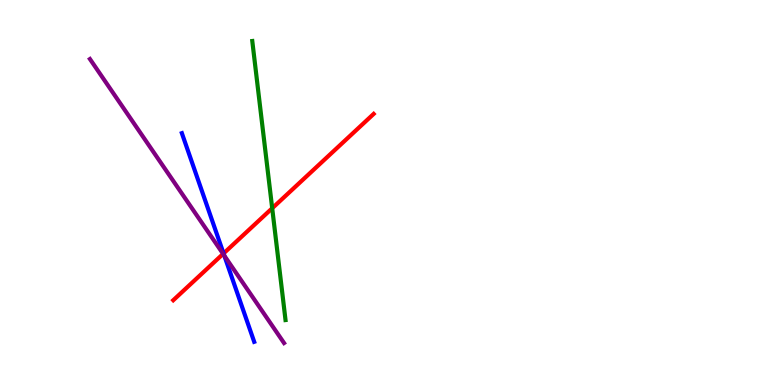[{'lines': ['blue', 'red'], 'intersections': [{'x': 2.88, 'y': 3.42}]}, {'lines': ['green', 'red'], 'intersections': [{'x': 3.51, 'y': 4.59}]}, {'lines': ['purple', 'red'], 'intersections': [{'x': 2.88, 'y': 3.41}]}, {'lines': ['blue', 'green'], 'intersections': []}, {'lines': ['blue', 'purple'], 'intersections': [{'x': 2.89, 'y': 3.36}]}, {'lines': ['green', 'purple'], 'intersections': []}]